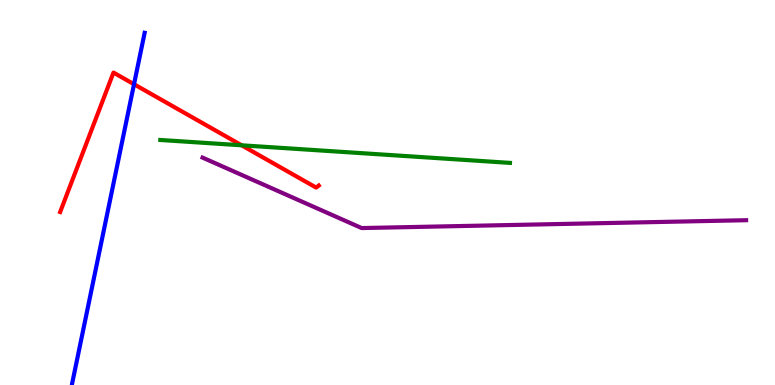[{'lines': ['blue', 'red'], 'intersections': [{'x': 1.73, 'y': 7.81}]}, {'lines': ['green', 'red'], 'intersections': [{'x': 3.12, 'y': 6.23}]}, {'lines': ['purple', 'red'], 'intersections': []}, {'lines': ['blue', 'green'], 'intersections': []}, {'lines': ['blue', 'purple'], 'intersections': []}, {'lines': ['green', 'purple'], 'intersections': []}]